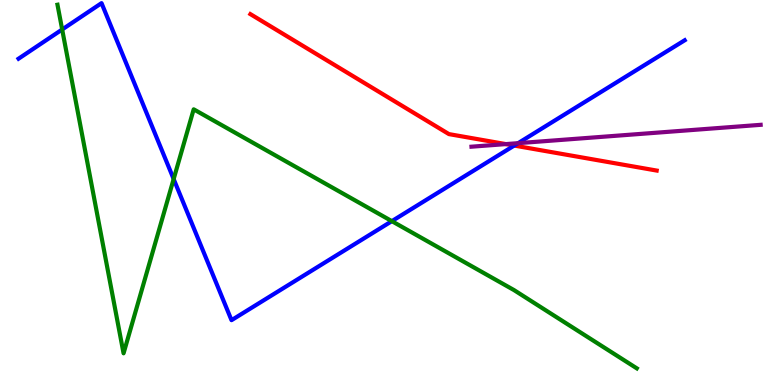[{'lines': ['blue', 'red'], 'intersections': [{'x': 6.64, 'y': 6.22}]}, {'lines': ['green', 'red'], 'intersections': []}, {'lines': ['purple', 'red'], 'intersections': [{'x': 6.53, 'y': 6.26}]}, {'lines': ['blue', 'green'], 'intersections': [{'x': 0.802, 'y': 9.23}, {'x': 2.24, 'y': 5.35}, {'x': 5.06, 'y': 4.26}]}, {'lines': ['blue', 'purple'], 'intersections': [{'x': 6.69, 'y': 6.28}]}, {'lines': ['green', 'purple'], 'intersections': []}]